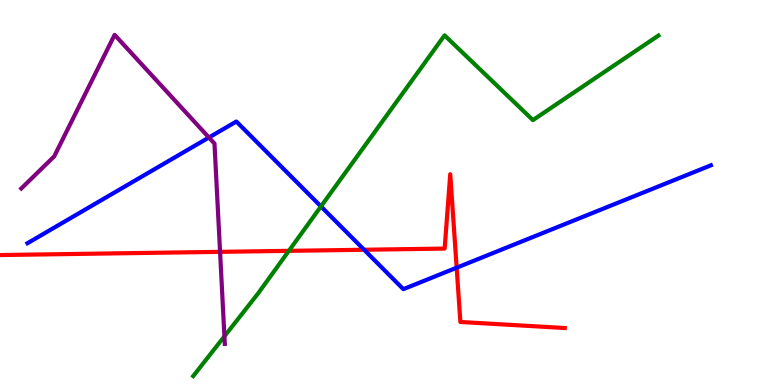[{'lines': ['blue', 'red'], 'intersections': [{'x': 4.7, 'y': 3.51}, {'x': 5.89, 'y': 3.05}]}, {'lines': ['green', 'red'], 'intersections': [{'x': 3.73, 'y': 3.48}]}, {'lines': ['purple', 'red'], 'intersections': [{'x': 2.84, 'y': 3.46}]}, {'lines': ['blue', 'green'], 'intersections': [{'x': 4.14, 'y': 4.64}]}, {'lines': ['blue', 'purple'], 'intersections': [{'x': 2.7, 'y': 6.43}]}, {'lines': ['green', 'purple'], 'intersections': [{'x': 2.9, 'y': 1.26}]}]